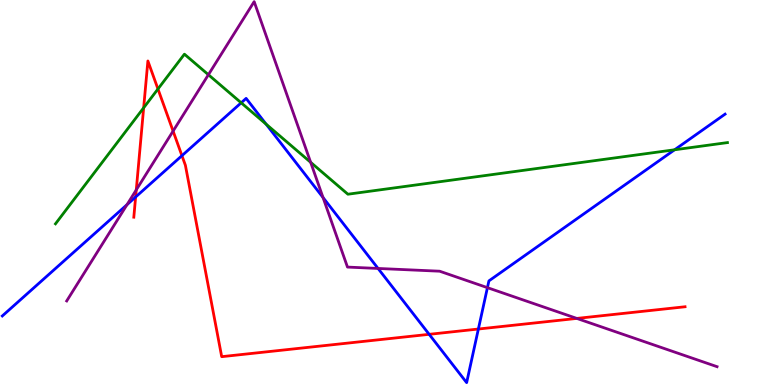[{'lines': ['blue', 'red'], 'intersections': [{'x': 1.75, 'y': 4.88}, {'x': 2.35, 'y': 5.96}, {'x': 5.54, 'y': 1.32}, {'x': 6.17, 'y': 1.45}]}, {'lines': ['green', 'red'], 'intersections': [{'x': 1.85, 'y': 7.2}, {'x': 2.04, 'y': 7.69}]}, {'lines': ['purple', 'red'], 'intersections': [{'x': 1.76, 'y': 5.07}, {'x': 2.23, 'y': 6.6}, {'x': 7.44, 'y': 1.73}]}, {'lines': ['blue', 'green'], 'intersections': [{'x': 3.11, 'y': 7.33}, {'x': 3.43, 'y': 6.78}, {'x': 8.7, 'y': 6.11}]}, {'lines': ['blue', 'purple'], 'intersections': [{'x': 1.64, 'y': 4.68}, {'x': 4.17, 'y': 4.87}, {'x': 4.88, 'y': 3.03}, {'x': 6.29, 'y': 2.53}]}, {'lines': ['green', 'purple'], 'intersections': [{'x': 2.69, 'y': 8.06}, {'x': 4.01, 'y': 5.78}]}]